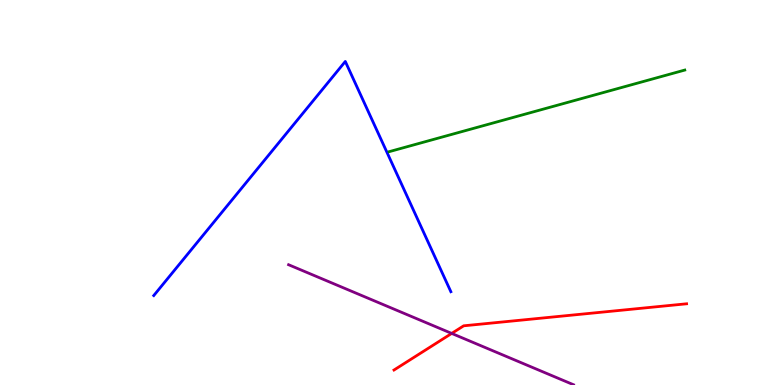[{'lines': ['blue', 'red'], 'intersections': []}, {'lines': ['green', 'red'], 'intersections': []}, {'lines': ['purple', 'red'], 'intersections': [{'x': 5.83, 'y': 1.34}]}, {'lines': ['blue', 'green'], 'intersections': []}, {'lines': ['blue', 'purple'], 'intersections': []}, {'lines': ['green', 'purple'], 'intersections': []}]